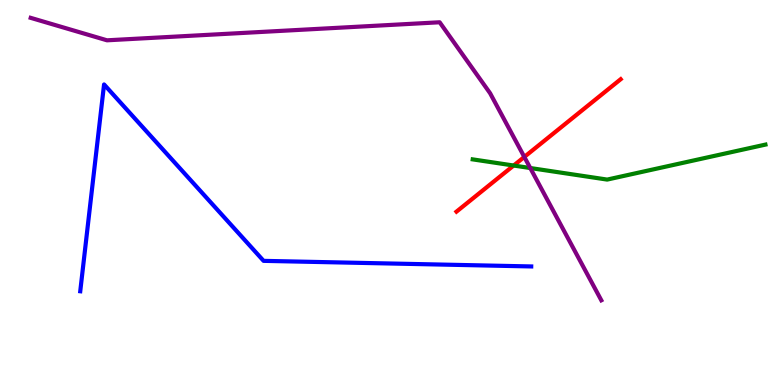[{'lines': ['blue', 'red'], 'intersections': []}, {'lines': ['green', 'red'], 'intersections': [{'x': 6.63, 'y': 5.7}]}, {'lines': ['purple', 'red'], 'intersections': [{'x': 6.77, 'y': 5.92}]}, {'lines': ['blue', 'green'], 'intersections': []}, {'lines': ['blue', 'purple'], 'intersections': []}, {'lines': ['green', 'purple'], 'intersections': [{'x': 6.84, 'y': 5.64}]}]